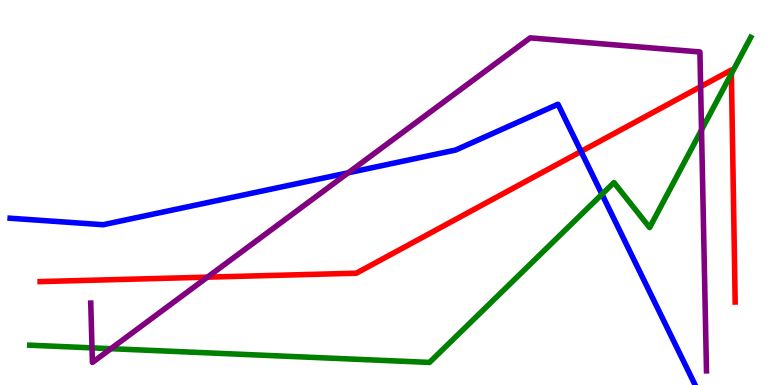[{'lines': ['blue', 'red'], 'intersections': [{'x': 7.5, 'y': 6.07}]}, {'lines': ['green', 'red'], 'intersections': [{'x': 9.44, 'y': 8.08}]}, {'lines': ['purple', 'red'], 'intersections': [{'x': 2.68, 'y': 2.8}, {'x': 9.04, 'y': 7.75}]}, {'lines': ['blue', 'green'], 'intersections': [{'x': 7.77, 'y': 4.95}]}, {'lines': ['blue', 'purple'], 'intersections': [{'x': 4.49, 'y': 5.51}]}, {'lines': ['green', 'purple'], 'intersections': [{'x': 1.19, 'y': 0.964}, {'x': 1.43, 'y': 0.943}, {'x': 9.05, 'y': 6.63}]}]